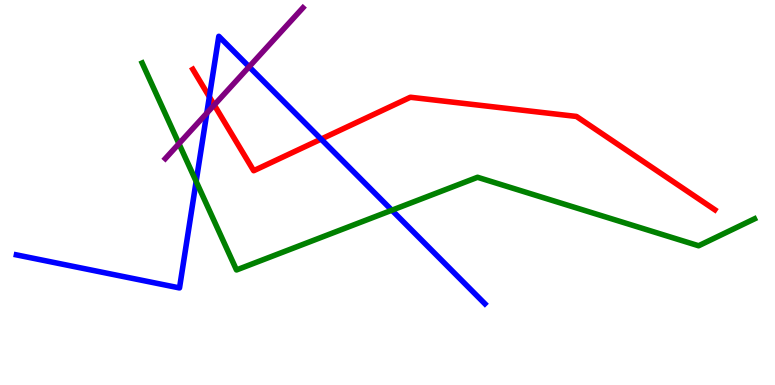[{'lines': ['blue', 'red'], 'intersections': [{'x': 2.7, 'y': 7.48}, {'x': 4.14, 'y': 6.39}]}, {'lines': ['green', 'red'], 'intersections': []}, {'lines': ['purple', 'red'], 'intersections': [{'x': 2.76, 'y': 7.27}]}, {'lines': ['blue', 'green'], 'intersections': [{'x': 2.53, 'y': 5.29}, {'x': 5.06, 'y': 4.54}]}, {'lines': ['blue', 'purple'], 'intersections': [{'x': 2.67, 'y': 7.06}, {'x': 3.21, 'y': 8.27}]}, {'lines': ['green', 'purple'], 'intersections': [{'x': 2.31, 'y': 6.27}]}]